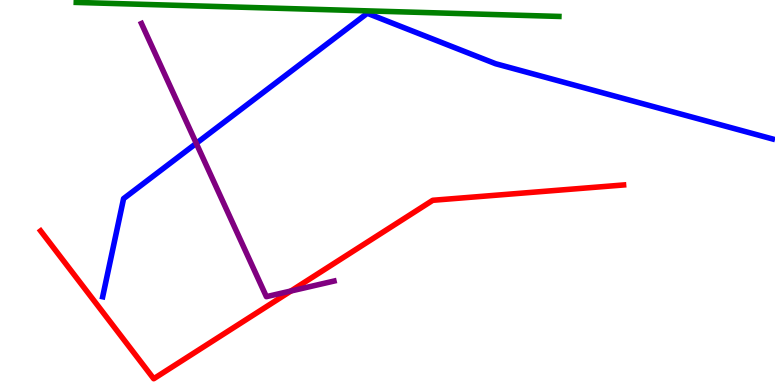[{'lines': ['blue', 'red'], 'intersections': []}, {'lines': ['green', 'red'], 'intersections': []}, {'lines': ['purple', 'red'], 'intersections': [{'x': 3.75, 'y': 2.44}]}, {'lines': ['blue', 'green'], 'intersections': []}, {'lines': ['blue', 'purple'], 'intersections': [{'x': 2.53, 'y': 6.28}]}, {'lines': ['green', 'purple'], 'intersections': []}]